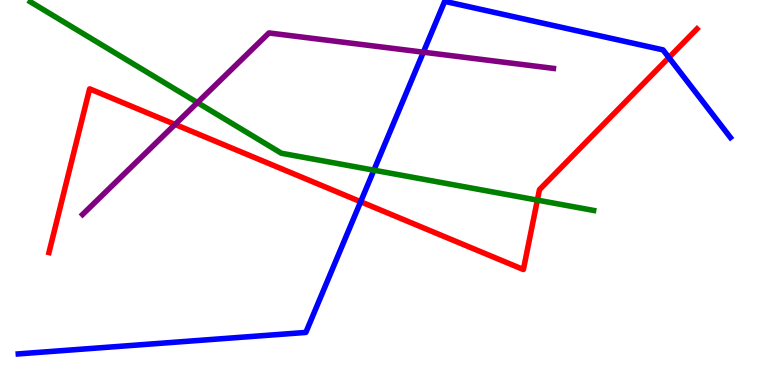[{'lines': ['blue', 'red'], 'intersections': [{'x': 4.65, 'y': 4.76}, {'x': 8.63, 'y': 8.51}]}, {'lines': ['green', 'red'], 'intersections': [{'x': 6.93, 'y': 4.8}]}, {'lines': ['purple', 'red'], 'intersections': [{'x': 2.26, 'y': 6.77}]}, {'lines': ['blue', 'green'], 'intersections': [{'x': 4.82, 'y': 5.58}]}, {'lines': ['blue', 'purple'], 'intersections': [{'x': 5.46, 'y': 8.64}]}, {'lines': ['green', 'purple'], 'intersections': [{'x': 2.55, 'y': 7.33}]}]